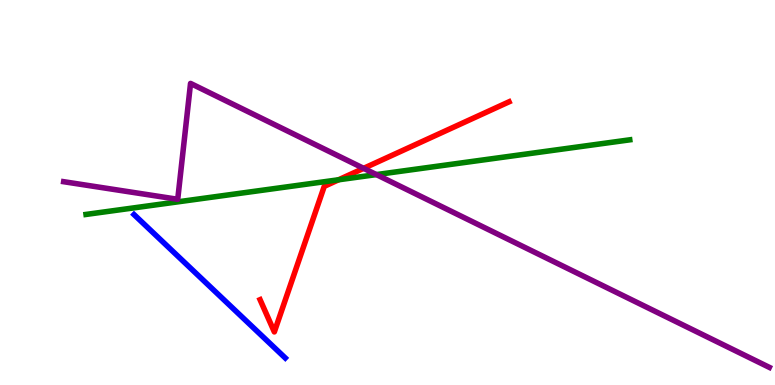[{'lines': ['blue', 'red'], 'intersections': []}, {'lines': ['green', 'red'], 'intersections': [{'x': 4.37, 'y': 5.33}]}, {'lines': ['purple', 'red'], 'intersections': [{'x': 4.69, 'y': 5.63}]}, {'lines': ['blue', 'green'], 'intersections': []}, {'lines': ['blue', 'purple'], 'intersections': []}, {'lines': ['green', 'purple'], 'intersections': [{'x': 4.86, 'y': 5.47}]}]